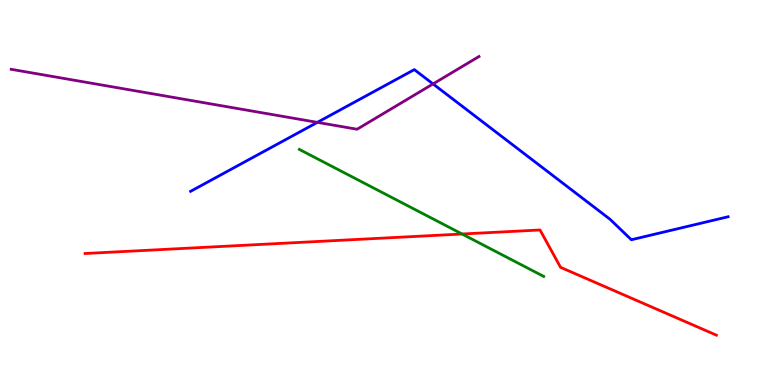[{'lines': ['blue', 'red'], 'intersections': []}, {'lines': ['green', 'red'], 'intersections': [{'x': 5.96, 'y': 3.92}]}, {'lines': ['purple', 'red'], 'intersections': []}, {'lines': ['blue', 'green'], 'intersections': []}, {'lines': ['blue', 'purple'], 'intersections': [{'x': 4.09, 'y': 6.82}, {'x': 5.59, 'y': 7.82}]}, {'lines': ['green', 'purple'], 'intersections': []}]